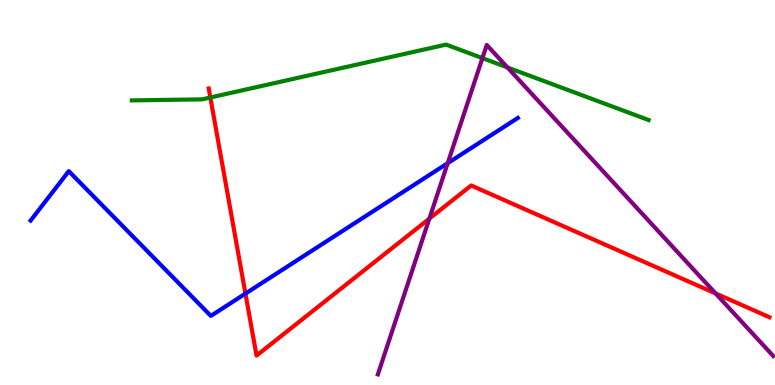[{'lines': ['blue', 'red'], 'intersections': [{'x': 3.17, 'y': 2.37}]}, {'lines': ['green', 'red'], 'intersections': [{'x': 2.71, 'y': 7.47}]}, {'lines': ['purple', 'red'], 'intersections': [{'x': 5.54, 'y': 4.32}, {'x': 9.23, 'y': 2.38}]}, {'lines': ['blue', 'green'], 'intersections': []}, {'lines': ['blue', 'purple'], 'intersections': [{'x': 5.78, 'y': 5.76}]}, {'lines': ['green', 'purple'], 'intersections': [{'x': 6.22, 'y': 8.49}, {'x': 6.55, 'y': 8.25}]}]